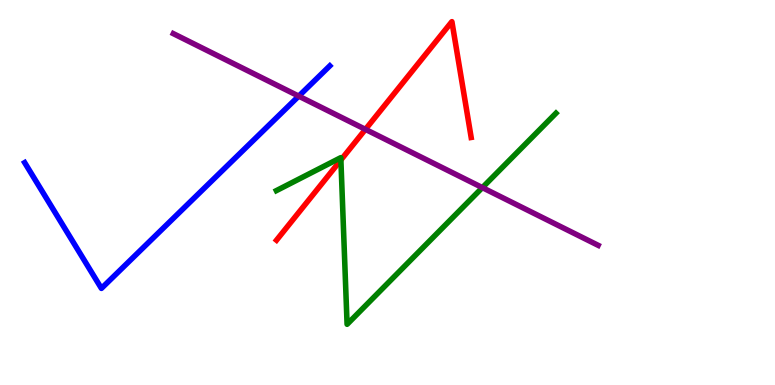[{'lines': ['blue', 'red'], 'intersections': []}, {'lines': ['green', 'red'], 'intersections': [{'x': 4.4, 'y': 5.85}]}, {'lines': ['purple', 'red'], 'intersections': [{'x': 4.72, 'y': 6.64}]}, {'lines': ['blue', 'green'], 'intersections': []}, {'lines': ['blue', 'purple'], 'intersections': [{'x': 3.85, 'y': 7.5}]}, {'lines': ['green', 'purple'], 'intersections': [{'x': 6.22, 'y': 5.13}]}]